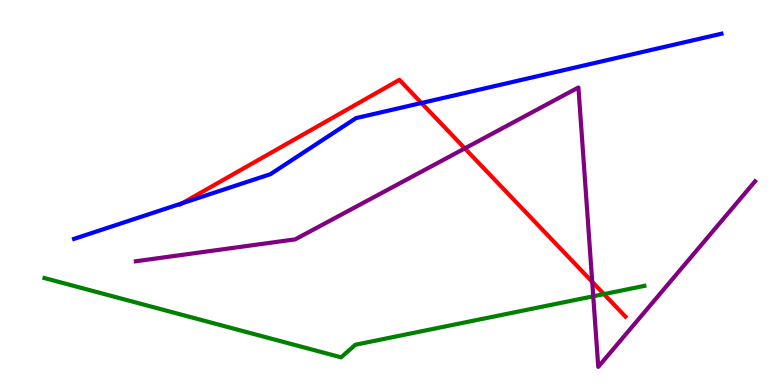[{'lines': ['blue', 'red'], 'intersections': [{'x': 2.35, 'y': 4.72}, {'x': 5.44, 'y': 7.32}]}, {'lines': ['green', 'red'], 'intersections': [{'x': 7.79, 'y': 2.36}]}, {'lines': ['purple', 'red'], 'intersections': [{'x': 6.0, 'y': 6.15}, {'x': 7.64, 'y': 2.68}]}, {'lines': ['blue', 'green'], 'intersections': []}, {'lines': ['blue', 'purple'], 'intersections': []}, {'lines': ['green', 'purple'], 'intersections': [{'x': 7.65, 'y': 2.3}]}]